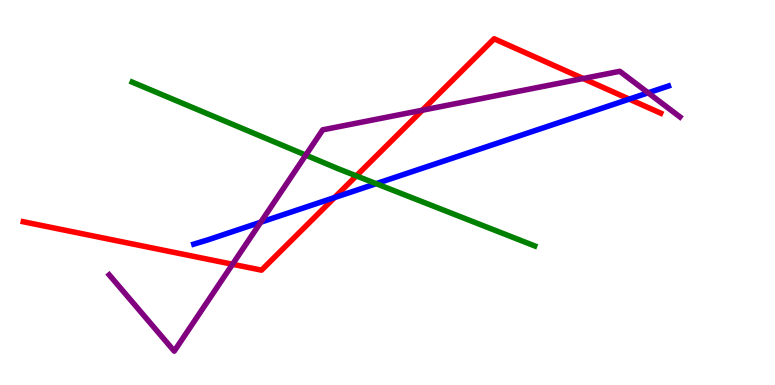[{'lines': ['blue', 'red'], 'intersections': [{'x': 4.32, 'y': 4.87}, {'x': 8.12, 'y': 7.43}]}, {'lines': ['green', 'red'], 'intersections': [{'x': 4.6, 'y': 5.43}]}, {'lines': ['purple', 'red'], 'intersections': [{'x': 3.0, 'y': 3.14}, {'x': 5.45, 'y': 7.14}, {'x': 7.52, 'y': 7.96}]}, {'lines': ['blue', 'green'], 'intersections': [{'x': 4.85, 'y': 5.23}]}, {'lines': ['blue', 'purple'], 'intersections': [{'x': 3.36, 'y': 4.23}, {'x': 8.36, 'y': 7.59}]}, {'lines': ['green', 'purple'], 'intersections': [{'x': 3.95, 'y': 5.97}]}]